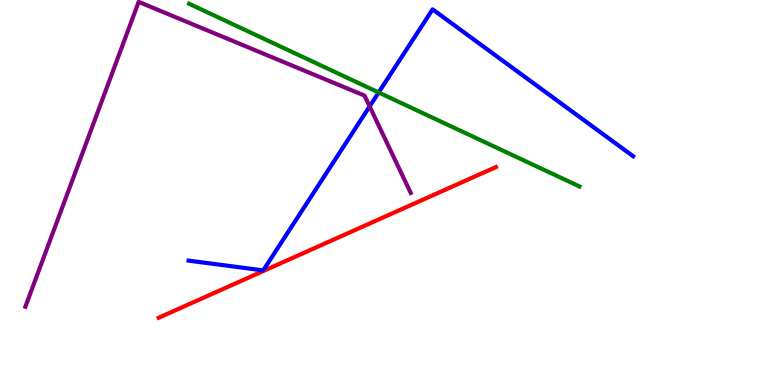[{'lines': ['blue', 'red'], 'intersections': []}, {'lines': ['green', 'red'], 'intersections': []}, {'lines': ['purple', 'red'], 'intersections': []}, {'lines': ['blue', 'green'], 'intersections': [{'x': 4.89, 'y': 7.6}]}, {'lines': ['blue', 'purple'], 'intersections': [{'x': 4.77, 'y': 7.24}]}, {'lines': ['green', 'purple'], 'intersections': []}]